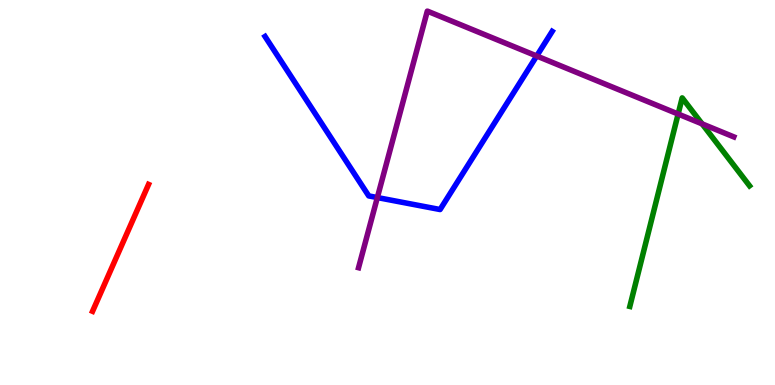[{'lines': ['blue', 'red'], 'intersections': []}, {'lines': ['green', 'red'], 'intersections': []}, {'lines': ['purple', 'red'], 'intersections': []}, {'lines': ['blue', 'green'], 'intersections': []}, {'lines': ['blue', 'purple'], 'intersections': [{'x': 4.87, 'y': 4.87}, {'x': 6.93, 'y': 8.55}]}, {'lines': ['green', 'purple'], 'intersections': [{'x': 8.75, 'y': 7.04}, {'x': 9.06, 'y': 6.78}]}]